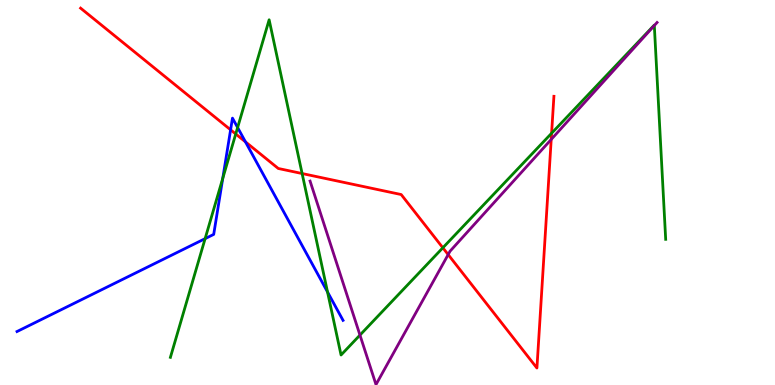[{'lines': ['blue', 'red'], 'intersections': [{'x': 2.98, 'y': 6.63}, {'x': 3.17, 'y': 6.32}]}, {'lines': ['green', 'red'], 'intersections': [{'x': 3.04, 'y': 6.52}, {'x': 3.9, 'y': 5.49}, {'x': 5.71, 'y': 3.56}, {'x': 7.12, 'y': 6.54}]}, {'lines': ['purple', 'red'], 'intersections': [{'x': 5.78, 'y': 3.39}, {'x': 7.11, 'y': 6.38}]}, {'lines': ['blue', 'green'], 'intersections': [{'x': 2.65, 'y': 3.8}, {'x': 2.87, 'y': 5.37}, {'x': 3.07, 'y': 6.69}, {'x': 4.23, 'y': 2.42}]}, {'lines': ['blue', 'purple'], 'intersections': []}, {'lines': ['green', 'purple'], 'intersections': [{'x': 4.64, 'y': 1.3}, {'x': 8.44, 'y': 9.34}]}]